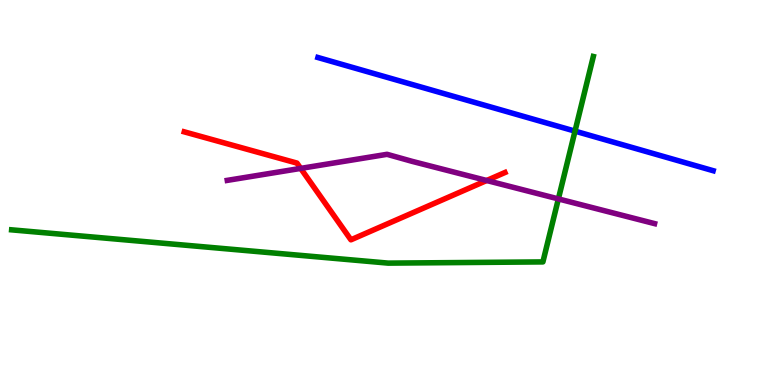[{'lines': ['blue', 'red'], 'intersections': []}, {'lines': ['green', 'red'], 'intersections': []}, {'lines': ['purple', 'red'], 'intersections': [{'x': 3.88, 'y': 5.63}, {'x': 6.28, 'y': 5.31}]}, {'lines': ['blue', 'green'], 'intersections': [{'x': 7.42, 'y': 6.59}]}, {'lines': ['blue', 'purple'], 'intersections': []}, {'lines': ['green', 'purple'], 'intersections': [{'x': 7.2, 'y': 4.83}]}]